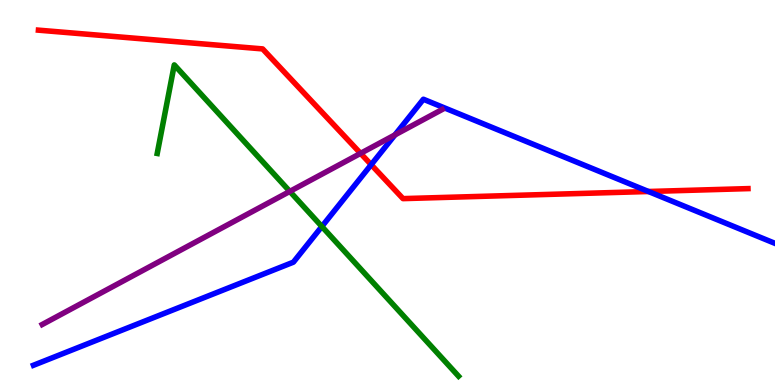[{'lines': ['blue', 'red'], 'intersections': [{'x': 4.79, 'y': 5.72}, {'x': 8.37, 'y': 5.03}]}, {'lines': ['green', 'red'], 'intersections': []}, {'lines': ['purple', 'red'], 'intersections': [{'x': 4.65, 'y': 6.02}]}, {'lines': ['blue', 'green'], 'intersections': [{'x': 4.15, 'y': 4.12}]}, {'lines': ['blue', 'purple'], 'intersections': [{'x': 5.1, 'y': 6.5}]}, {'lines': ['green', 'purple'], 'intersections': [{'x': 3.74, 'y': 5.03}]}]